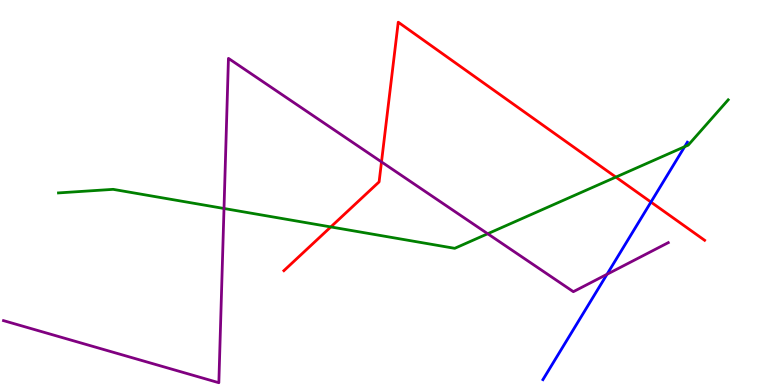[{'lines': ['blue', 'red'], 'intersections': [{'x': 8.4, 'y': 4.75}]}, {'lines': ['green', 'red'], 'intersections': [{'x': 4.27, 'y': 4.11}, {'x': 7.95, 'y': 5.4}]}, {'lines': ['purple', 'red'], 'intersections': [{'x': 4.92, 'y': 5.79}]}, {'lines': ['blue', 'green'], 'intersections': [{'x': 8.83, 'y': 6.19}]}, {'lines': ['blue', 'purple'], 'intersections': [{'x': 7.83, 'y': 2.88}]}, {'lines': ['green', 'purple'], 'intersections': [{'x': 2.89, 'y': 4.58}, {'x': 6.29, 'y': 3.93}]}]